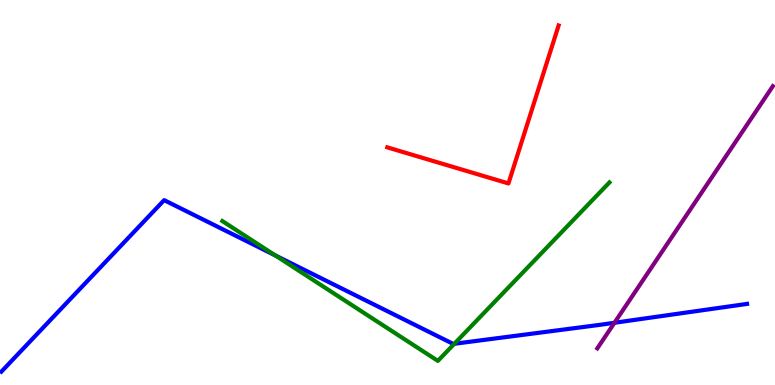[{'lines': ['blue', 'red'], 'intersections': []}, {'lines': ['green', 'red'], 'intersections': []}, {'lines': ['purple', 'red'], 'intersections': []}, {'lines': ['blue', 'green'], 'intersections': [{'x': 3.55, 'y': 3.37}, {'x': 5.86, 'y': 1.07}]}, {'lines': ['blue', 'purple'], 'intersections': [{'x': 7.93, 'y': 1.62}]}, {'lines': ['green', 'purple'], 'intersections': []}]